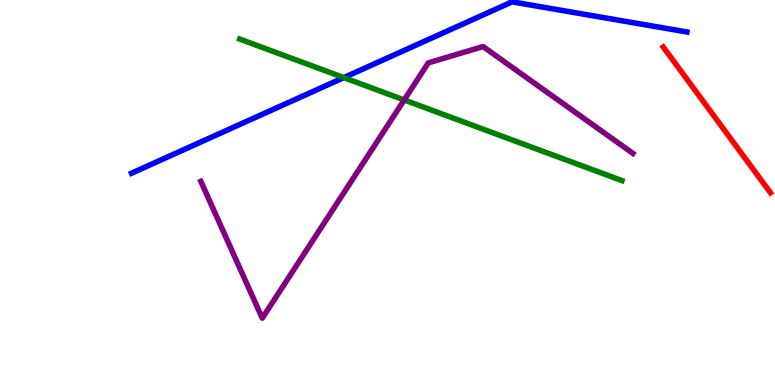[{'lines': ['blue', 'red'], 'intersections': []}, {'lines': ['green', 'red'], 'intersections': []}, {'lines': ['purple', 'red'], 'intersections': []}, {'lines': ['blue', 'green'], 'intersections': [{'x': 4.44, 'y': 7.98}]}, {'lines': ['blue', 'purple'], 'intersections': []}, {'lines': ['green', 'purple'], 'intersections': [{'x': 5.22, 'y': 7.4}]}]